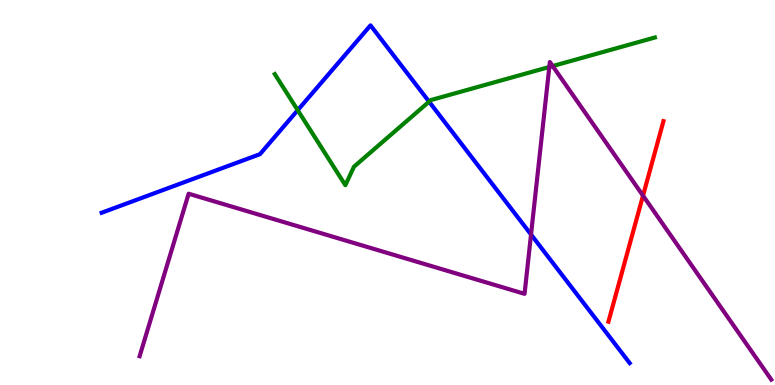[{'lines': ['blue', 'red'], 'intersections': []}, {'lines': ['green', 'red'], 'intersections': []}, {'lines': ['purple', 'red'], 'intersections': [{'x': 8.3, 'y': 4.92}]}, {'lines': ['blue', 'green'], 'intersections': [{'x': 3.84, 'y': 7.14}, {'x': 5.54, 'y': 7.36}]}, {'lines': ['blue', 'purple'], 'intersections': [{'x': 6.85, 'y': 3.91}]}, {'lines': ['green', 'purple'], 'intersections': [{'x': 7.09, 'y': 8.26}, {'x': 7.13, 'y': 8.28}]}]